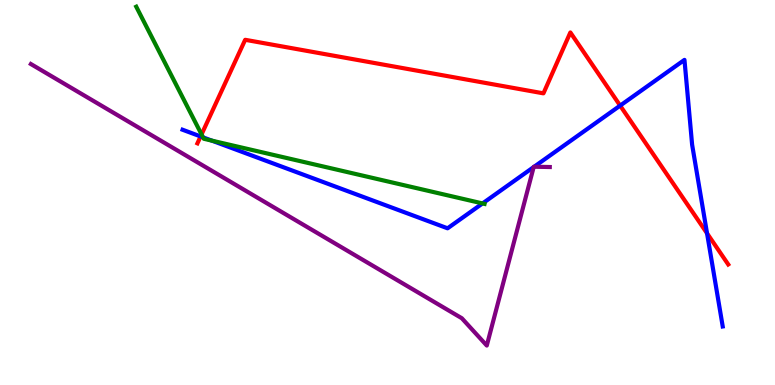[{'lines': ['blue', 'red'], 'intersections': [{'x': 2.59, 'y': 6.46}, {'x': 8.0, 'y': 7.26}, {'x': 9.12, 'y': 3.94}]}, {'lines': ['green', 'red'], 'intersections': [{'x': 2.6, 'y': 6.51}]}, {'lines': ['purple', 'red'], 'intersections': []}, {'lines': ['blue', 'green'], 'intersections': [{'x': 2.62, 'y': 6.43}, {'x': 2.73, 'y': 6.35}, {'x': 6.23, 'y': 4.72}]}, {'lines': ['blue', 'purple'], 'intersections': [{'x': 6.89, 'y': 5.66}, {'x': 6.89, 'y': 5.67}]}, {'lines': ['green', 'purple'], 'intersections': []}]